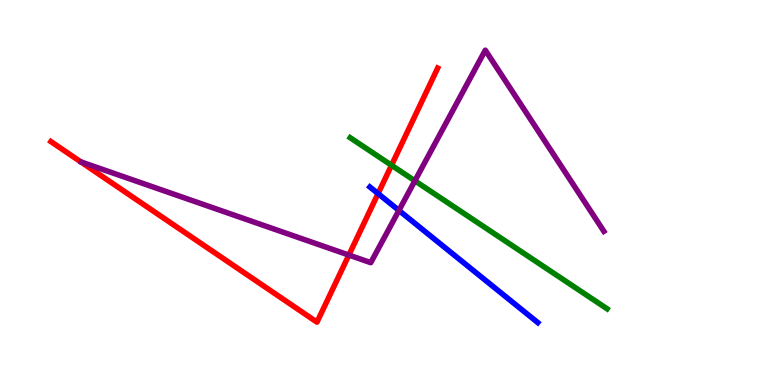[{'lines': ['blue', 'red'], 'intersections': [{'x': 4.88, 'y': 4.97}]}, {'lines': ['green', 'red'], 'intersections': [{'x': 5.05, 'y': 5.71}]}, {'lines': ['purple', 'red'], 'intersections': [{'x': 4.5, 'y': 3.38}]}, {'lines': ['blue', 'green'], 'intersections': []}, {'lines': ['blue', 'purple'], 'intersections': [{'x': 5.15, 'y': 4.53}]}, {'lines': ['green', 'purple'], 'intersections': [{'x': 5.35, 'y': 5.3}]}]